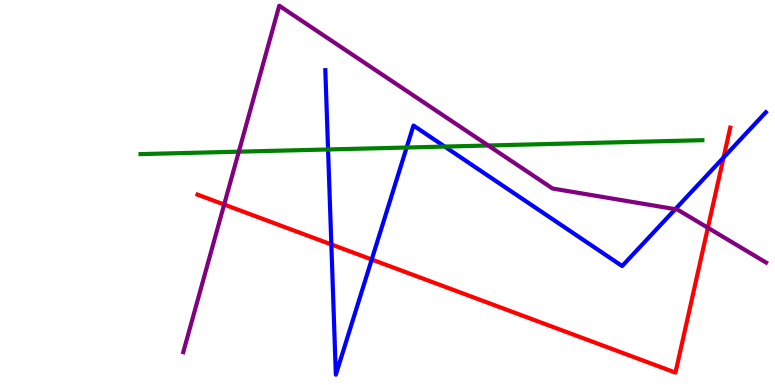[{'lines': ['blue', 'red'], 'intersections': [{'x': 4.28, 'y': 3.65}, {'x': 4.8, 'y': 3.26}, {'x': 9.34, 'y': 5.91}]}, {'lines': ['green', 'red'], 'intersections': []}, {'lines': ['purple', 'red'], 'intersections': [{'x': 2.89, 'y': 4.69}, {'x': 9.13, 'y': 4.08}]}, {'lines': ['blue', 'green'], 'intersections': [{'x': 4.23, 'y': 6.12}, {'x': 5.25, 'y': 6.17}, {'x': 5.74, 'y': 6.19}]}, {'lines': ['blue', 'purple'], 'intersections': [{'x': 8.71, 'y': 4.57}]}, {'lines': ['green', 'purple'], 'intersections': [{'x': 3.08, 'y': 6.06}, {'x': 6.3, 'y': 6.22}]}]